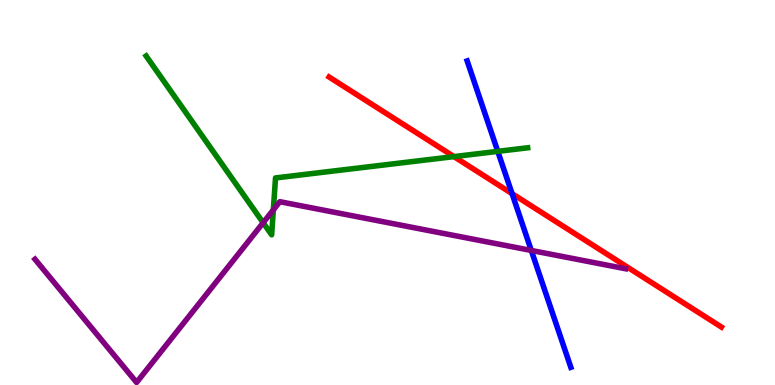[{'lines': ['blue', 'red'], 'intersections': [{'x': 6.61, 'y': 4.97}]}, {'lines': ['green', 'red'], 'intersections': [{'x': 5.86, 'y': 5.93}]}, {'lines': ['purple', 'red'], 'intersections': []}, {'lines': ['blue', 'green'], 'intersections': [{'x': 6.42, 'y': 6.07}]}, {'lines': ['blue', 'purple'], 'intersections': [{'x': 6.86, 'y': 3.49}]}, {'lines': ['green', 'purple'], 'intersections': [{'x': 3.4, 'y': 4.21}, {'x': 3.53, 'y': 4.55}]}]